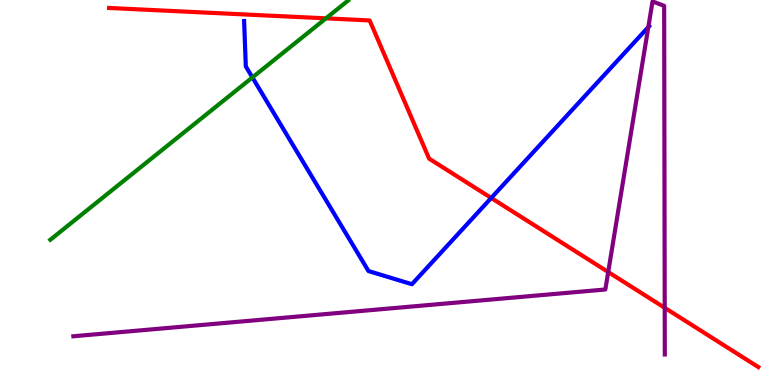[{'lines': ['blue', 'red'], 'intersections': [{'x': 6.34, 'y': 4.86}]}, {'lines': ['green', 'red'], 'intersections': [{'x': 4.21, 'y': 9.52}]}, {'lines': ['purple', 'red'], 'intersections': [{'x': 7.85, 'y': 2.93}, {'x': 8.58, 'y': 2.01}]}, {'lines': ['blue', 'green'], 'intersections': [{'x': 3.26, 'y': 7.99}]}, {'lines': ['blue', 'purple'], 'intersections': [{'x': 8.37, 'y': 9.3}]}, {'lines': ['green', 'purple'], 'intersections': []}]